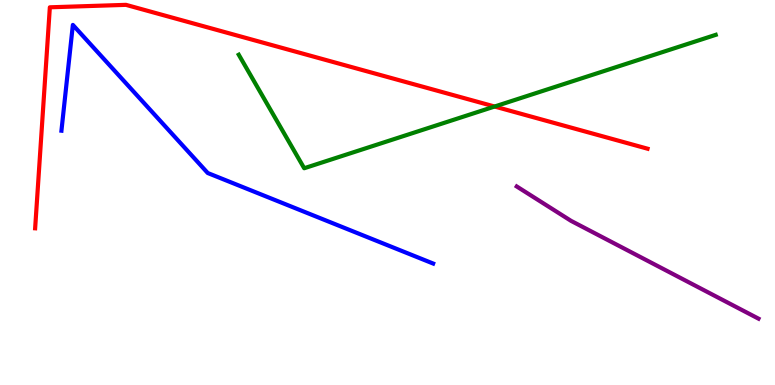[{'lines': ['blue', 'red'], 'intersections': []}, {'lines': ['green', 'red'], 'intersections': [{'x': 6.38, 'y': 7.23}]}, {'lines': ['purple', 'red'], 'intersections': []}, {'lines': ['blue', 'green'], 'intersections': []}, {'lines': ['blue', 'purple'], 'intersections': []}, {'lines': ['green', 'purple'], 'intersections': []}]